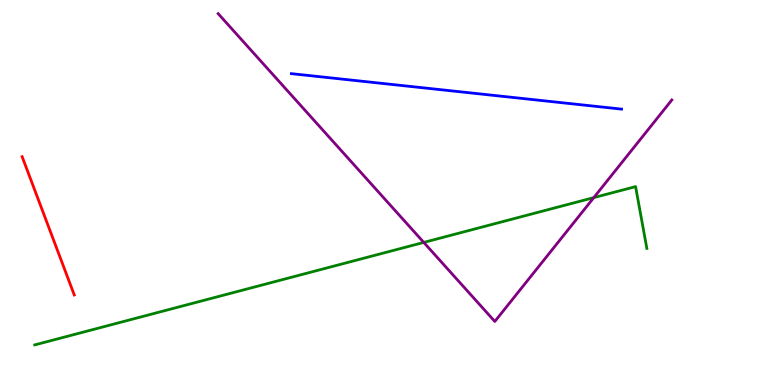[{'lines': ['blue', 'red'], 'intersections': []}, {'lines': ['green', 'red'], 'intersections': []}, {'lines': ['purple', 'red'], 'intersections': []}, {'lines': ['blue', 'green'], 'intersections': []}, {'lines': ['blue', 'purple'], 'intersections': []}, {'lines': ['green', 'purple'], 'intersections': [{'x': 5.47, 'y': 3.7}, {'x': 7.66, 'y': 4.87}]}]